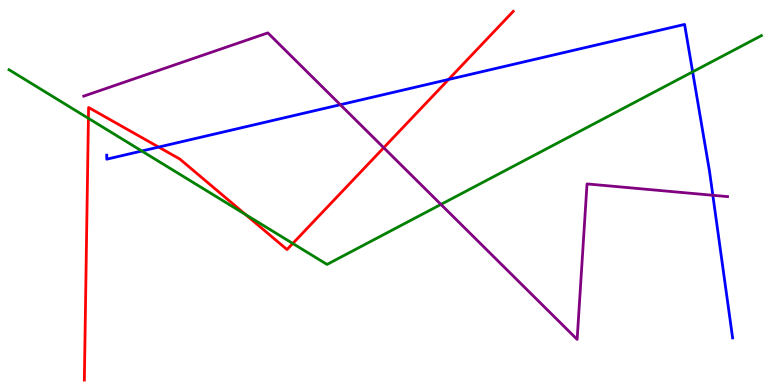[{'lines': ['blue', 'red'], 'intersections': [{'x': 2.05, 'y': 6.18}, {'x': 5.79, 'y': 7.94}]}, {'lines': ['green', 'red'], 'intersections': [{'x': 1.14, 'y': 6.93}, {'x': 3.17, 'y': 4.43}, {'x': 3.78, 'y': 3.68}]}, {'lines': ['purple', 'red'], 'intersections': [{'x': 4.95, 'y': 6.16}]}, {'lines': ['blue', 'green'], 'intersections': [{'x': 1.83, 'y': 6.08}, {'x': 8.94, 'y': 8.13}]}, {'lines': ['blue', 'purple'], 'intersections': [{'x': 4.39, 'y': 7.28}, {'x': 9.2, 'y': 4.93}]}, {'lines': ['green', 'purple'], 'intersections': [{'x': 5.69, 'y': 4.69}]}]